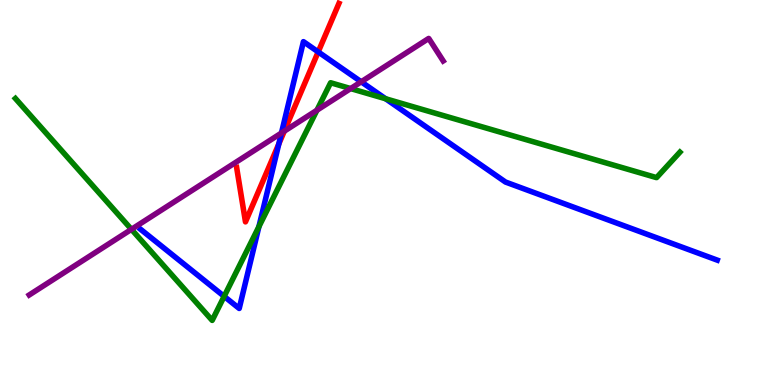[{'lines': ['blue', 'red'], 'intersections': [{'x': 3.6, 'y': 6.26}, {'x': 4.11, 'y': 8.65}]}, {'lines': ['green', 'red'], 'intersections': []}, {'lines': ['purple', 'red'], 'intersections': [{'x': 3.67, 'y': 6.59}]}, {'lines': ['blue', 'green'], 'intersections': [{'x': 2.89, 'y': 2.3}, {'x': 3.34, 'y': 4.11}, {'x': 4.98, 'y': 7.43}]}, {'lines': ['blue', 'purple'], 'intersections': [{'x': 3.63, 'y': 6.55}, {'x': 4.66, 'y': 7.88}]}, {'lines': ['green', 'purple'], 'intersections': [{'x': 1.7, 'y': 4.04}, {'x': 4.09, 'y': 7.14}, {'x': 4.52, 'y': 7.7}]}]